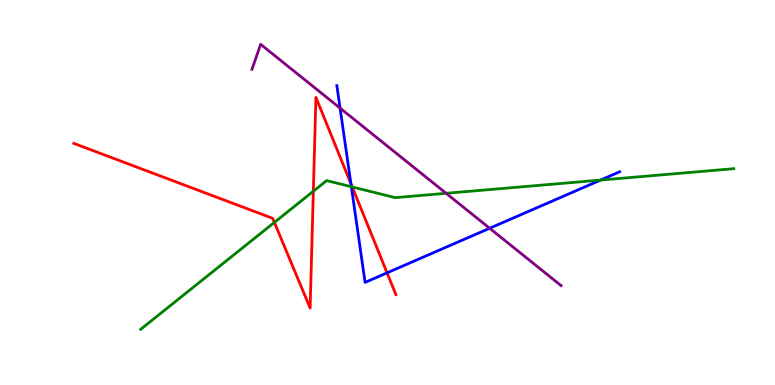[{'lines': ['blue', 'red'], 'intersections': [{'x': 4.53, 'y': 5.23}, {'x': 4.99, 'y': 2.91}]}, {'lines': ['green', 'red'], 'intersections': [{'x': 3.54, 'y': 4.22}, {'x': 4.04, 'y': 5.03}, {'x': 4.54, 'y': 5.14}]}, {'lines': ['purple', 'red'], 'intersections': []}, {'lines': ['blue', 'green'], 'intersections': [{'x': 4.53, 'y': 5.15}, {'x': 7.75, 'y': 5.32}]}, {'lines': ['blue', 'purple'], 'intersections': [{'x': 4.39, 'y': 7.19}, {'x': 6.32, 'y': 4.07}]}, {'lines': ['green', 'purple'], 'intersections': [{'x': 5.76, 'y': 4.98}]}]